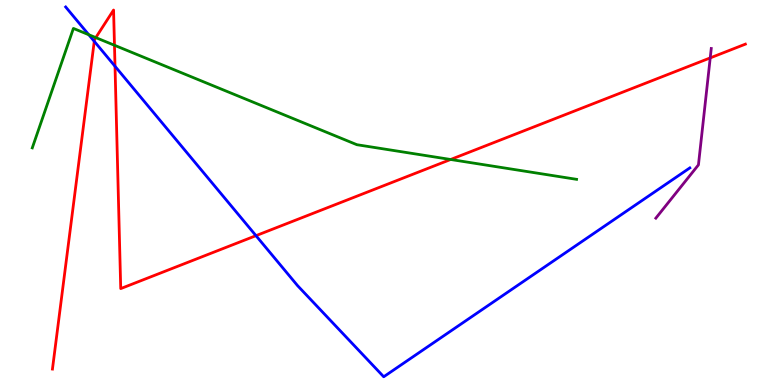[{'lines': ['blue', 'red'], 'intersections': [{'x': 1.22, 'y': 8.93}, {'x': 1.48, 'y': 8.28}, {'x': 3.3, 'y': 3.88}]}, {'lines': ['green', 'red'], 'intersections': [{'x': 1.24, 'y': 9.02}, {'x': 1.48, 'y': 8.82}, {'x': 5.81, 'y': 5.86}]}, {'lines': ['purple', 'red'], 'intersections': [{'x': 9.16, 'y': 8.5}]}, {'lines': ['blue', 'green'], 'intersections': [{'x': 1.15, 'y': 9.1}]}, {'lines': ['blue', 'purple'], 'intersections': []}, {'lines': ['green', 'purple'], 'intersections': []}]